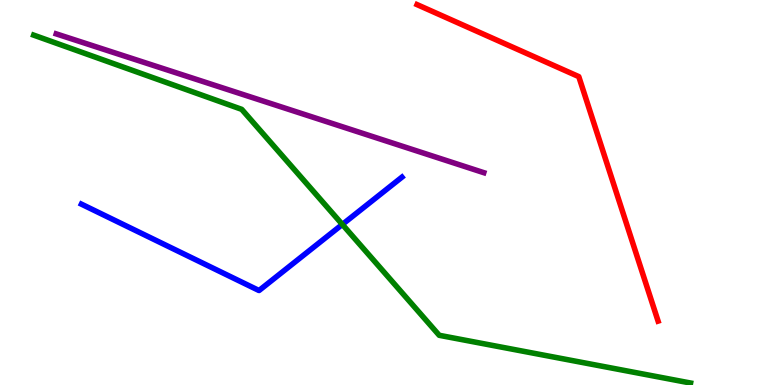[{'lines': ['blue', 'red'], 'intersections': []}, {'lines': ['green', 'red'], 'intersections': []}, {'lines': ['purple', 'red'], 'intersections': []}, {'lines': ['blue', 'green'], 'intersections': [{'x': 4.42, 'y': 4.17}]}, {'lines': ['blue', 'purple'], 'intersections': []}, {'lines': ['green', 'purple'], 'intersections': []}]